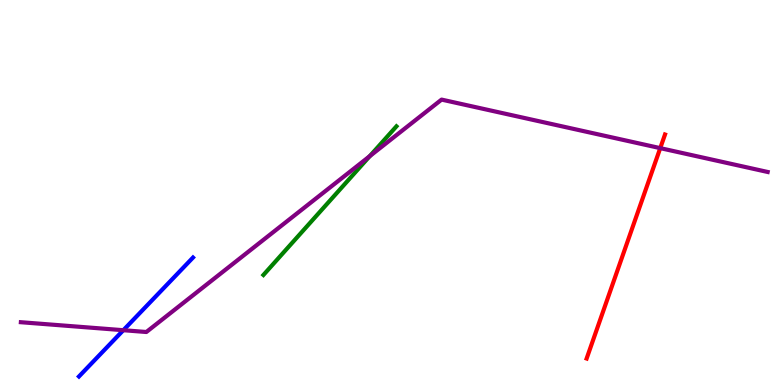[{'lines': ['blue', 'red'], 'intersections': []}, {'lines': ['green', 'red'], 'intersections': []}, {'lines': ['purple', 'red'], 'intersections': [{'x': 8.52, 'y': 6.15}]}, {'lines': ['blue', 'green'], 'intersections': []}, {'lines': ['blue', 'purple'], 'intersections': [{'x': 1.59, 'y': 1.42}]}, {'lines': ['green', 'purple'], 'intersections': [{'x': 4.77, 'y': 5.94}]}]